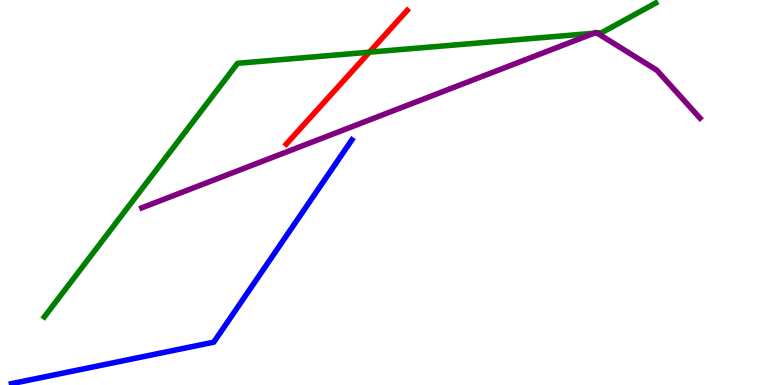[{'lines': ['blue', 'red'], 'intersections': []}, {'lines': ['green', 'red'], 'intersections': [{'x': 4.77, 'y': 8.64}]}, {'lines': ['purple', 'red'], 'intersections': []}, {'lines': ['blue', 'green'], 'intersections': []}, {'lines': ['blue', 'purple'], 'intersections': []}, {'lines': ['green', 'purple'], 'intersections': [{'x': 7.67, 'y': 9.14}, {'x': 7.7, 'y': 9.14}]}]